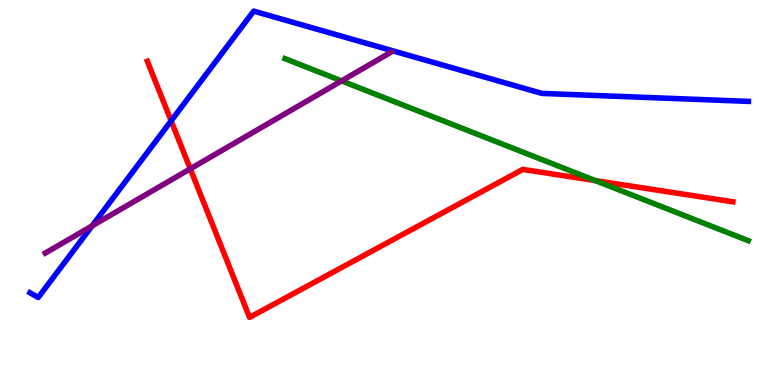[{'lines': ['blue', 'red'], 'intersections': [{'x': 2.21, 'y': 6.86}]}, {'lines': ['green', 'red'], 'intersections': [{'x': 7.68, 'y': 5.31}]}, {'lines': ['purple', 'red'], 'intersections': [{'x': 2.46, 'y': 5.61}]}, {'lines': ['blue', 'green'], 'intersections': []}, {'lines': ['blue', 'purple'], 'intersections': [{'x': 1.19, 'y': 4.13}]}, {'lines': ['green', 'purple'], 'intersections': [{'x': 4.41, 'y': 7.9}]}]